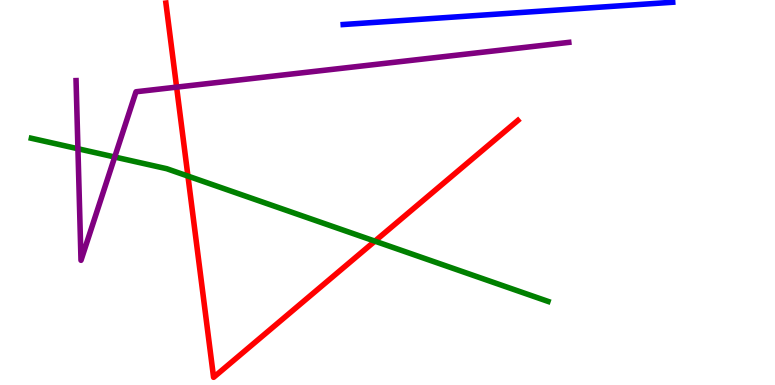[{'lines': ['blue', 'red'], 'intersections': []}, {'lines': ['green', 'red'], 'intersections': [{'x': 2.43, 'y': 5.43}, {'x': 4.84, 'y': 3.74}]}, {'lines': ['purple', 'red'], 'intersections': [{'x': 2.28, 'y': 7.74}]}, {'lines': ['blue', 'green'], 'intersections': []}, {'lines': ['blue', 'purple'], 'intersections': []}, {'lines': ['green', 'purple'], 'intersections': [{'x': 1.01, 'y': 6.14}, {'x': 1.48, 'y': 5.92}]}]